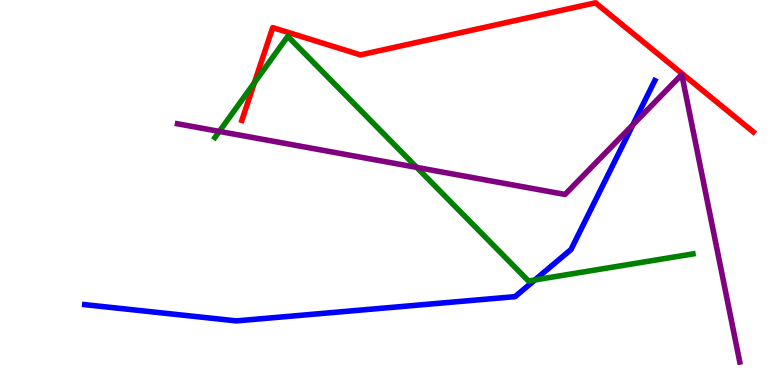[{'lines': ['blue', 'red'], 'intersections': []}, {'lines': ['green', 'red'], 'intersections': [{'x': 3.28, 'y': 7.85}]}, {'lines': ['purple', 'red'], 'intersections': []}, {'lines': ['blue', 'green'], 'intersections': [{'x': 6.9, 'y': 2.73}]}, {'lines': ['blue', 'purple'], 'intersections': [{'x': 8.17, 'y': 6.76}]}, {'lines': ['green', 'purple'], 'intersections': [{'x': 2.83, 'y': 6.59}, {'x': 5.38, 'y': 5.65}]}]